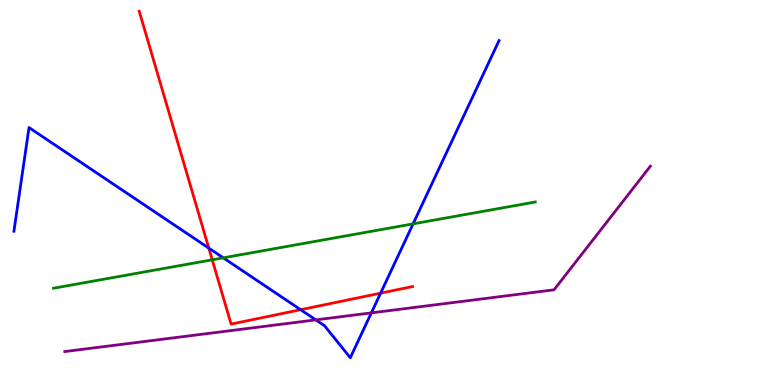[{'lines': ['blue', 'red'], 'intersections': [{'x': 2.69, 'y': 3.56}, {'x': 3.88, 'y': 1.96}, {'x': 4.91, 'y': 2.39}]}, {'lines': ['green', 'red'], 'intersections': [{'x': 2.74, 'y': 3.25}]}, {'lines': ['purple', 'red'], 'intersections': []}, {'lines': ['blue', 'green'], 'intersections': [{'x': 2.88, 'y': 3.3}, {'x': 5.33, 'y': 4.19}]}, {'lines': ['blue', 'purple'], 'intersections': [{'x': 4.08, 'y': 1.69}, {'x': 4.79, 'y': 1.87}]}, {'lines': ['green', 'purple'], 'intersections': []}]